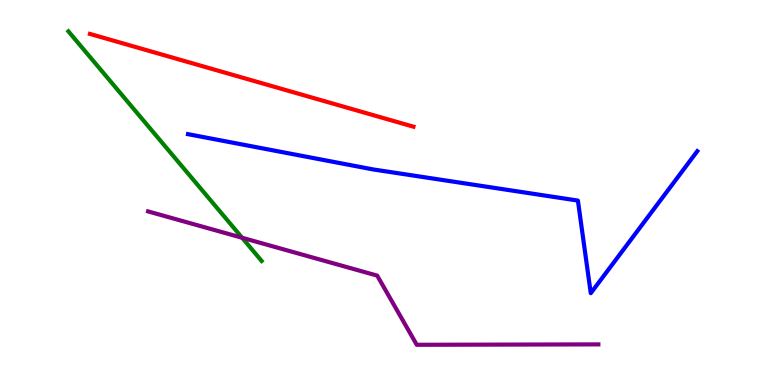[{'lines': ['blue', 'red'], 'intersections': []}, {'lines': ['green', 'red'], 'intersections': []}, {'lines': ['purple', 'red'], 'intersections': []}, {'lines': ['blue', 'green'], 'intersections': []}, {'lines': ['blue', 'purple'], 'intersections': []}, {'lines': ['green', 'purple'], 'intersections': [{'x': 3.12, 'y': 3.82}]}]